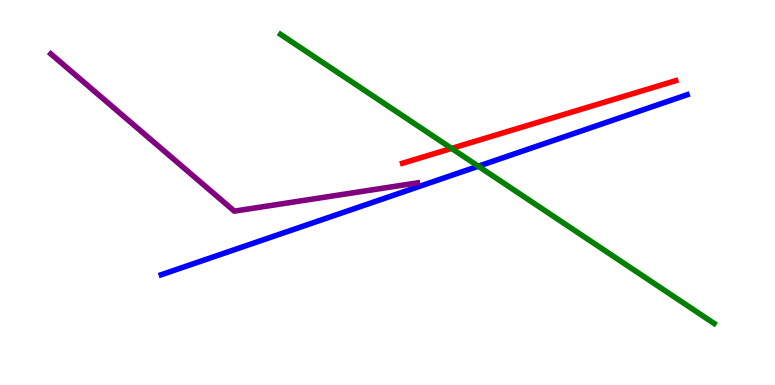[{'lines': ['blue', 'red'], 'intersections': []}, {'lines': ['green', 'red'], 'intersections': [{'x': 5.83, 'y': 6.15}]}, {'lines': ['purple', 'red'], 'intersections': []}, {'lines': ['blue', 'green'], 'intersections': [{'x': 6.17, 'y': 5.68}]}, {'lines': ['blue', 'purple'], 'intersections': []}, {'lines': ['green', 'purple'], 'intersections': []}]